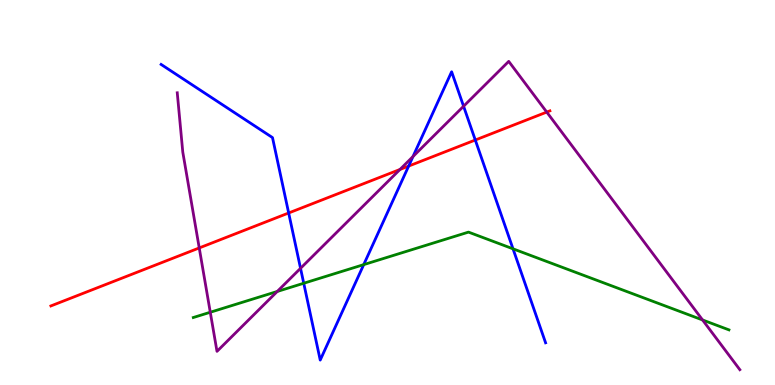[{'lines': ['blue', 'red'], 'intersections': [{'x': 3.72, 'y': 4.47}, {'x': 5.27, 'y': 5.69}, {'x': 6.13, 'y': 6.36}]}, {'lines': ['green', 'red'], 'intersections': []}, {'lines': ['purple', 'red'], 'intersections': [{'x': 2.57, 'y': 3.56}, {'x': 5.16, 'y': 5.6}, {'x': 7.05, 'y': 7.09}]}, {'lines': ['blue', 'green'], 'intersections': [{'x': 3.92, 'y': 2.64}, {'x': 4.69, 'y': 3.13}, {'x': 6.62, 'y': 3.54}]}, {'lines': ['blue', 'purple'], 'intersections': [{'x': 3.88, 'y': 3.03}, {'x': 5.33, 'y': 5.93}, {'x': 5.98, 'y': 7.24}]}, {'lines': ['green', 'purple'], 'intersections': [{'x': 2.71, 'y': 1.89}, {'x': 3.58, 'y': 2.43}, {'x': 9.07, 'y': 1.69}]}]